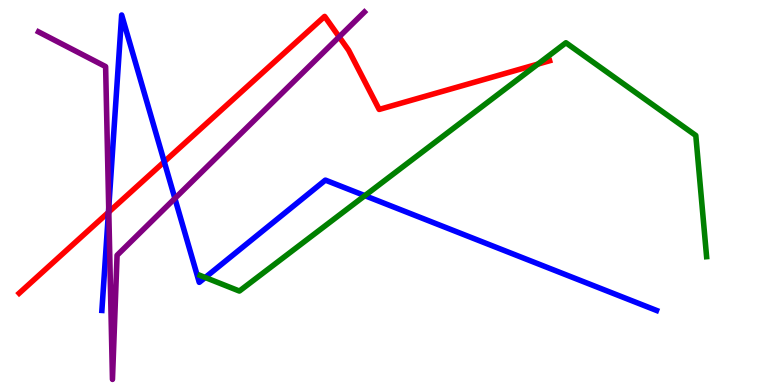[{'lines': ['blue', 'red'], 'intersections': [{'x': 1.4, 'y': 4.49}, {'x': 2.12, 'y': 5.8}]}, {'lines': ['green', 'red'], 'intersections': [{'x': 6.94, 'y': 8.33}]}, {'lines': ['purple', 'red'], 'intersections': [{'x': 1.4, 'y': 4.49}, {'x': 4.38, 'y': 9.04}]}, {'lines': ['blue', 'green'], 'intersections': [{'x': 2.65, 'y': 2.79}, {'x': 4.71, 'y': 4.92}]}, {'lines': ['blue', 'purple'], 'intersections': [{'x': 1.4, 'y': 4.59}, {'x': 2.26, 'y': 4.85}]}, {'lines': ['green', 'purple'], 'intersections': []}]